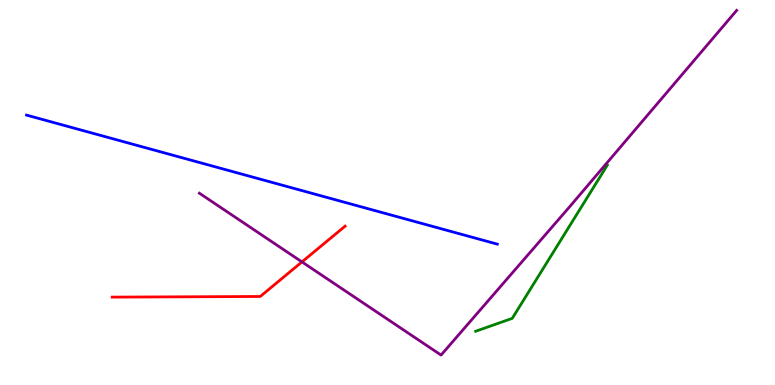[{'lines': ['blue', 'red'], 'intersections': []}, {'lines': ['green', 'red'], 'intersections': []}, {'lines': ['purple', 'red'], 'intersections': [{'x': 3.9, 'y': 3.2}]}, {'lines': ['blue', 'green'], 'intersections': []}, {'lines': ['blue', 'purple'], 'intersections': []}, {'lines': ['green', 'purple'], 'intersections': []}]